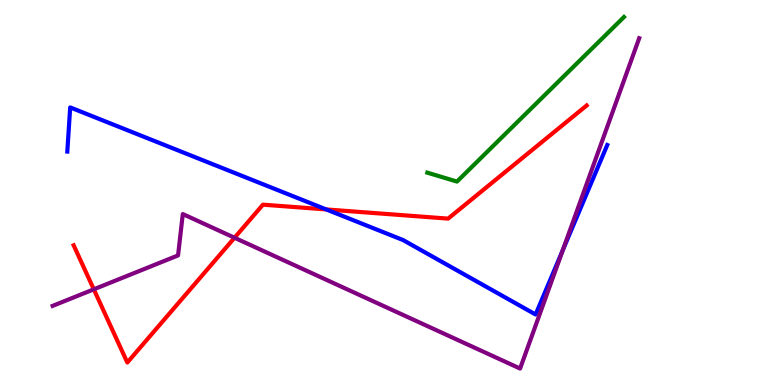[{'lines': ['blue', 'red'], 'intersections': [{'x': 4.21, 'y': 4.56}]}, {'lines': ['green', 'red'], 'intersections': []}, {'lines': ['purple', 'red'], 'intersections': [{'x': 1.21, 'y': 2.49}, {'x': 3.03, 'y': 3.82}]}, {'lines': ['blue', 'green'], 'intersections': []}, {'lines': ['blue', 'purple'], 'intersections': [{'x': 7.26, 'y': 3.5}]}, {'lines': ['green', 'purple'], 'intersections': []}]